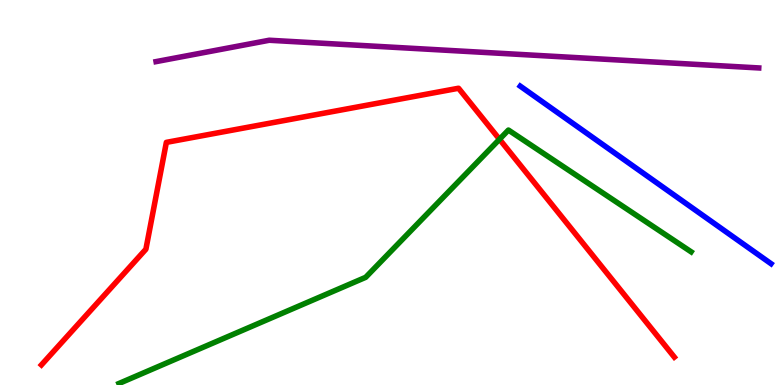[{'lines': ['blue', 'red'], 'intersections': []}, {'lines': ['green', 'red'], 'intersections': [{'x': 6.45, 'y': 6.38}]}, {'lines': ['purple', 'red'], 'intersections': []}, {'lines': ['blue', 'green'], 'intersections': []}, {'lines': ['blue', 'purple'], 'intersections': []}, {'lines': ['green', 'purple'], 'intersections': []}]